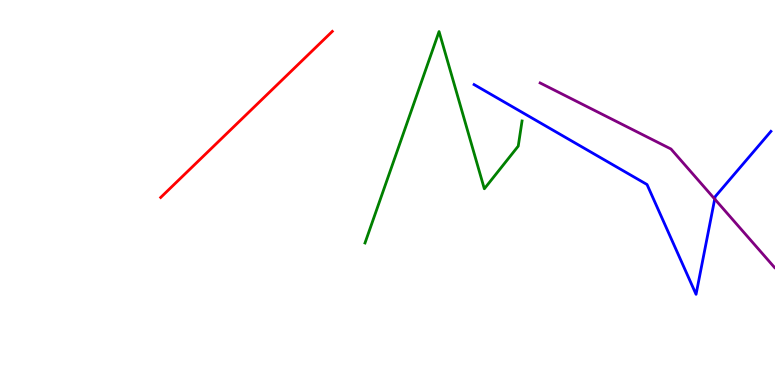[{'lines': ['blue', 'red'], 'intersections': []}, {'lines': ['green', 'red'], 'intersections': []}, {'lines': ['purple', 'red'], 'intersections': []}, {'lines': ['blue', 'green'], 'intersections': []}, {'lines': ['blue', 'purple'], 'intersections': [{'x': 9.22, 'y': 4.83}]}, {'lines': ['green', 'purple'], 'intersections': []}]